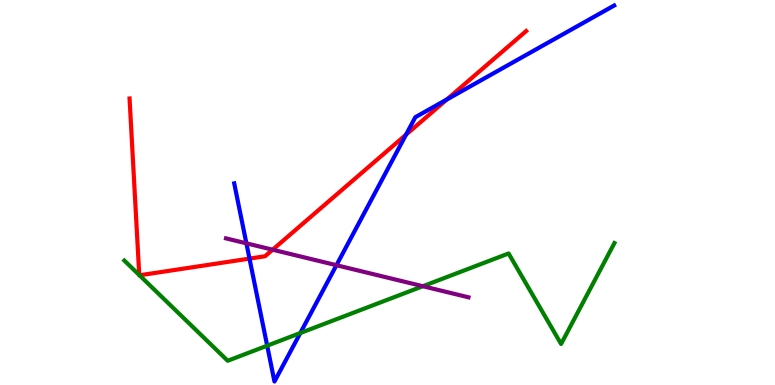[{'lines': ['blue', 'red'], 'intersections': [{'x': 3.22, 'y': 3.28}, {'x': 5.24, 'y': 6.5}, {'x': 5.77, 'y': 7.42}]}, {'lines': ['green', 'red'], 'intersections': [{'x': 1.8, 'y': 2.86}, {'x': 1.8, 'y': 2.85}]}, {'lines': ['purple', 'red'], 'intersections': [{'x': 3.52, 'y': 3.51}]}, {'lines': ['blue', 'green'], 'intersections': [{'x': 3.45, 'y': 1.02}, {'x': 3.87, 'y': 1.35}]}, {'lines': ['blue', 'purple'], 'intersections': [{'x': 3.18, 'y': 3.68}, {'x': 4.34, 'y': 3.11}]}, {'lines': ['green', 'purple'], 'intersections': [{'x': 5.46, 'y': 2.57}]}]